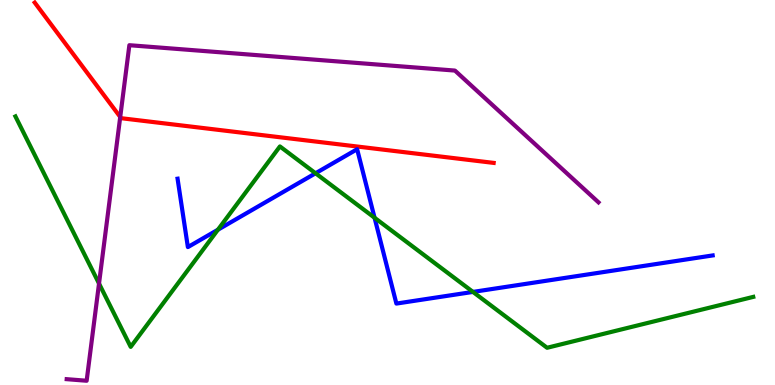[{'lines': ['blue', 'red'], 'intersections': []}, {'lines': ['green', 'red'], 'intersections': []}, {'lines': ['purple', 'red'], 'intersections': [{'x': 1.55, 'y': 6.96}]}, {'lines': ['blue', 'green'], 'intersections': [{'x': 2.81, 'y': 4.03}, {'x': 4.07, 'y': 5.5}, {'x': 4.83, 'y': 4.34}, {'x': 6.1, 'y': 2.42}]}, {'lines': ['blue', 'purple'], 'intersections': []}, {'lines': ['green', 'purple'], 'intersections': [{'x': 1.28, 'y': 2.64}]}]